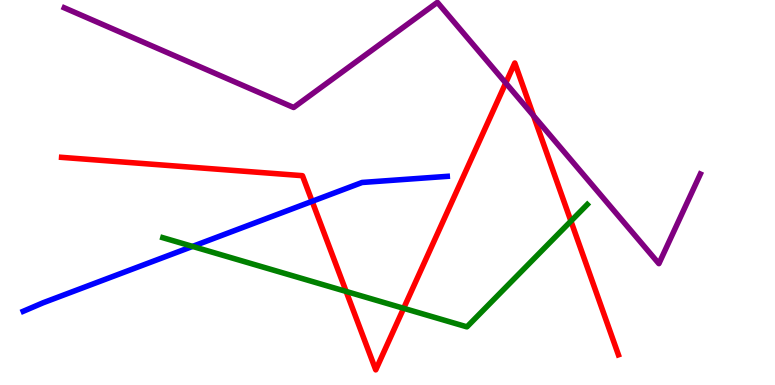[{'lines': ['blue', 'red'], 'intersections': [{'x': 4.03, 'y': 4.77}]}, {'lines': ['green', 'red'], 'intersections': [{'x': 4.47, 'y': 2.43}, {'x': 5.21, 'y': 1.99}, {'x': 7.37, 'y': 4.26}]}, {'lines': ['purple', 'red'], 'intersections': [{'x': 6.53, 'y': 7.84}, {'x': 6.88, 'y': 6.99}]}, {'lines': ['blue', 'green'], 'intersections': [{'x': 2.48, 'y': 3.6}]}, {'lines': ['blue', 'purple'], 'intersections': []}, {'lines': ['green', 'purple'], 'intersections': []}]